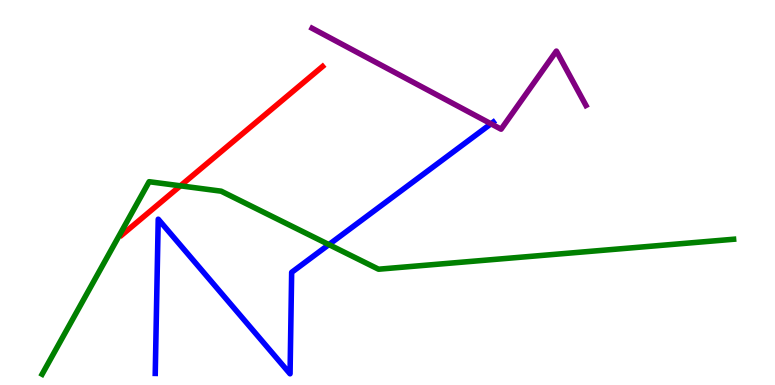[{'lines': ['blue', 'red'], 'intersections': []}, {'lines': ['green', 'red'], 'intersections': [{'x': 2.33, 'y': 5.17}]}, {'lines': ['purple', 'red'], 'intersections': []}, {'lines': ['blue', 'green'], 'intersections': [{'x': 4.24, 'y': 3.65}]}, {'lines': ['blue', 'purple'], 'intersections': [{'x': 6.34, 'y': 6.78}]}, {'lines': ['green', 'purple'], 'intersections': []}]